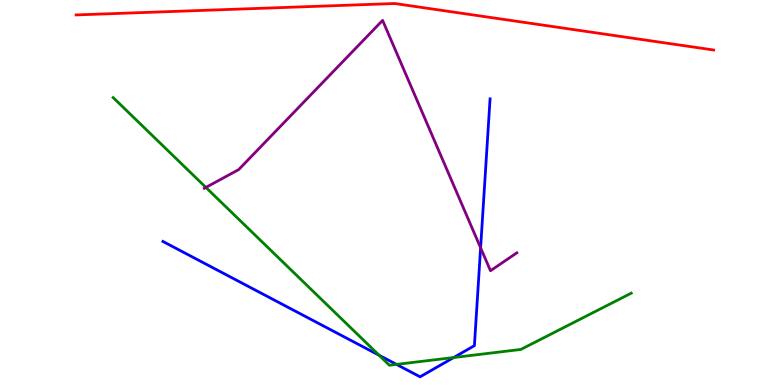[{'lines': ['blue', 'red'], 'intersections': []}, {'lines': ['green', 'red'], 'intersections': []}, {'lines': ['purple', 'red'], 'intersections': []}, {'lines': ['blue', 'green'], 'intersections': [{'x': 4.89, 'y': 0.773}, {'x': 5.12, 'y': 0.535}, {'x': 5.85, 'y': 0.714}]}, {'lines': ['blue', 'purple'], 'intersections': [{'x': 6.2, 'y': 3.56}]}, {'lines': ['green', 'purple'], 'intersections': [{'x': 2.66, 'y': 5.13}]}]